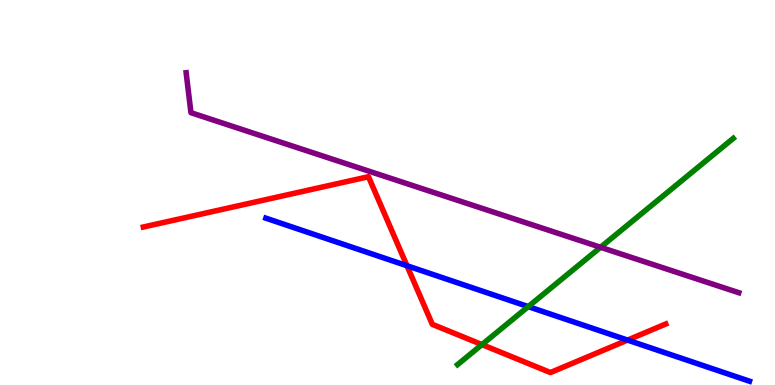[{'lines': ['blue', 'red'], 'intersections': [{'x': 5.25, 'y': 3.1}, {'x': 8.1, 'y': 1.17}]}, {'lines': ['green', 'red'], 'intersections': [{'x': 6.22, 'y': 1.05}]}, {'lines': ['purple', 'red'], 'intersections': []}, {'lines': ['blue', 'green'], 'intersections': [{'x': 6.82, 'y': 2.04}]}, {'lines': ['blue', 'purple'], 'intersections': []}, {'lines': ['green', 'purple'], 'intersections': [{'x': 7.75, 'y': 3.58}]}]